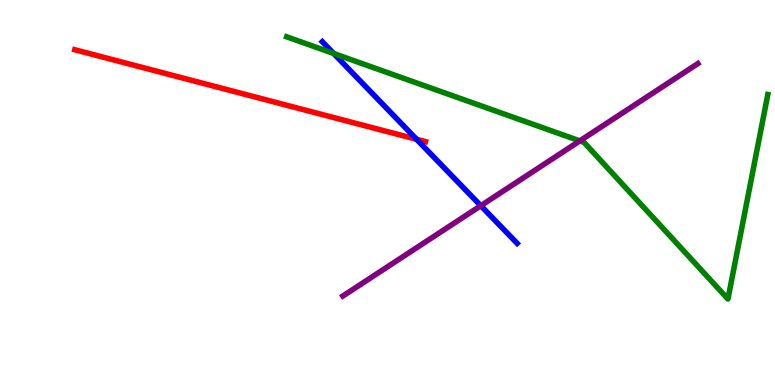[{'lines': ['blue', 'red'], 'intersections': [{'x': 5.38, 'y': 6.38}]}, {'lines': ['green', 'red'], 'intersections': []}, {'lines': ['purple', 'red'], 'intersections': []}, {'lines': ['blue', 'green'], 'intersections': [{'x': 4.31, 'y': 8.61}]}, {'lines': ['blue', 'purple'], 'intersections': [{'x': 6.2, 'y': 4.66}]}, {'lines': ['green', 'purple'], 'intersections': [{'x': 7.48, 'y': 6.34}]}]